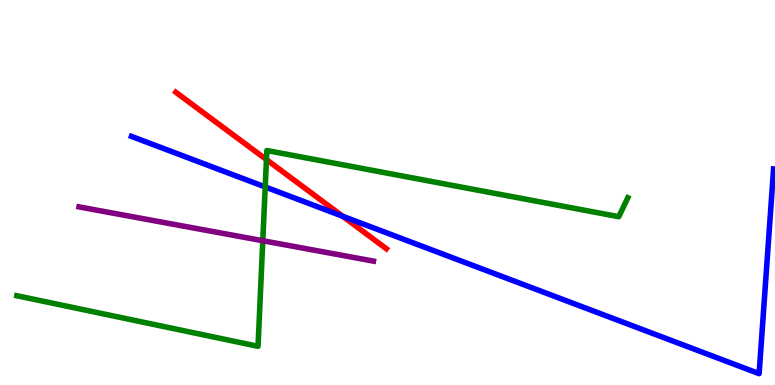[{'lines': ['blue', 'red'], 'intersections': [{'x': 4.42, 'y': 4.38}]}, {'lines': ['green', 'red'], 'intersections': [{'x': 3.44, 'y': 5.85}]}, {'lines': ['purple', 'red'], 'intersections': []}, {'lines': ['blue', 'green'], 'intersections': [{'x': 3.42, 'y': 5.14}]}, {'lines': ['blue', 'purple'], 'intersections': []}, {'lines': ['green', 'purple'], 'intersections': [{'x': 3.39, 'y': 3.75}]}]